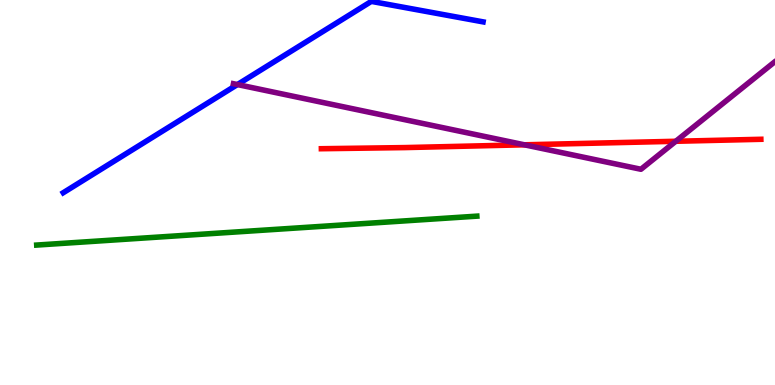[{'lines': ['blue', 'red'], 'intersections': []}, {'lines': ['green', 'red'], 'intersections': []}, {'lines': ['purple', 'red'], 'intersections': [{'x': 6.77, 'y': 6.24}, {'x': 8.72, 'y': 6.33}]}, {'lines': ['blue', 'green'], 'intersections': []}, {'lines': ['blue', 'purple'], 'intersections': [{'x': 3.06, 'y': 7.8}]}, {'lines': ['green', 'purple'], 'intersections': []}]